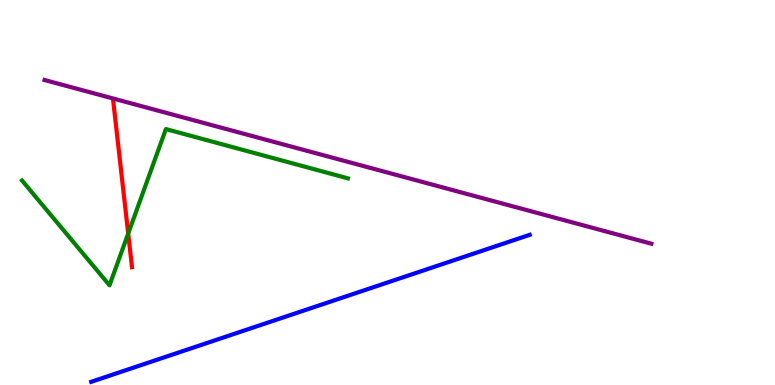[{'lines': ['blue', 'red'], 'intersections': []}, {'lines': ['green', 'red'], 'intersections': [{'x': 1.65, 'y': 3.93}]}, {'lines': ['purple', 'red'], 'intersections': []}, {'lines': ['blue', 'green'], 'intersections': []}, {'lines': ['blue', 'purple'], 'intersections': []}, {'lines': ['green', 'purple'], 'intersections': []}]